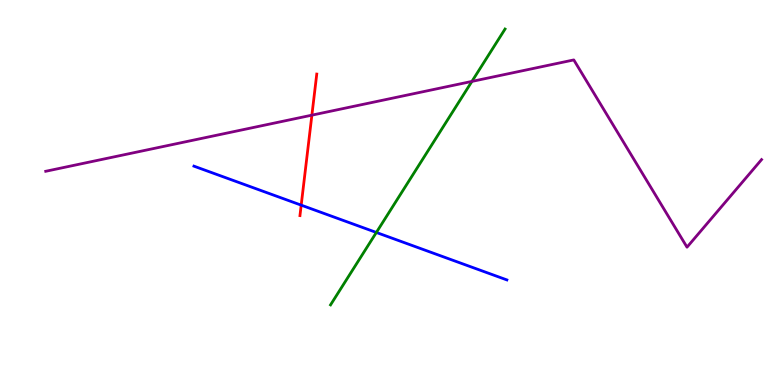[{'lines': ['blue', 'red'], 'intersections': [{'x': 3.89, 'y': 4.67}]}, {'lines': ['green', 'red'], 'intersections': []}, {'lines': ['purple', 'red'], 'intersections': [{'x': 4.02, 'y': 7.01}]}, {'lines': ['blue', 'green'], 'intersections': [{'x': 4.86, 'y': 3.96}]}, {'lines': ['blue', 'purple'], 'intersections': []}, {'lines': ['green', 'purple'], 'intersections': [{'x': 6.09, 'y': 7.89}]}]